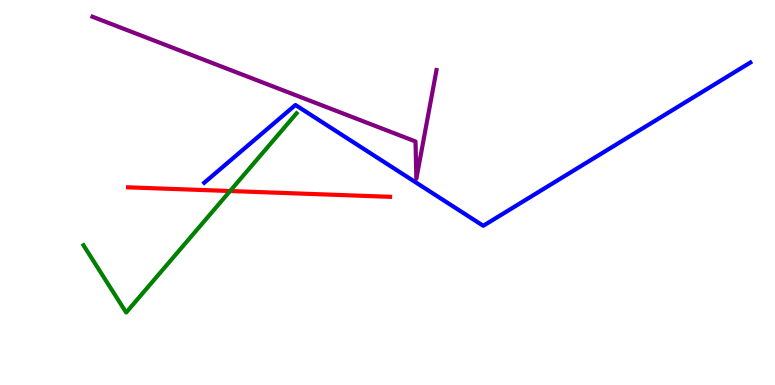[{'lines': ['blue', 'red'], 'intersections': []}, {'lines': ['green', 'red'], 'intersections': [{'x': 2.97, 'y': 5.04}]}, {'lines': ['purple', 'red'], 'intersections': []}, {'lines': ['blue', 'green'], 'intersections': []}, {'lines': ['blue', 'purple'], 'intersections': []}, {'lines': ['green', 'purple'], 'intersections': []}]